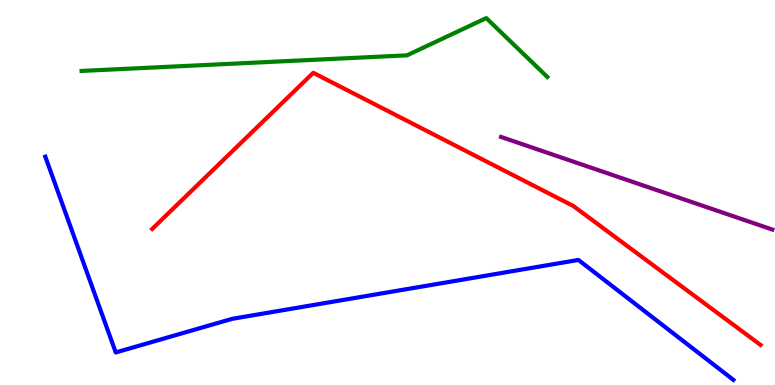[{'lines': ['blue', 'red'], 'intersections': []}, {'lines': ['green', 'red'], 'intersections': []}, {'lines': ['purple', 'red'], 'intersections': []}, {'lines': ['blue', 'green'], 'intersections': []}, {'lines': ['blue', 'purple'], 'intersections': []}, {'lines': ['green', 'purple'], 'intersections': []}]